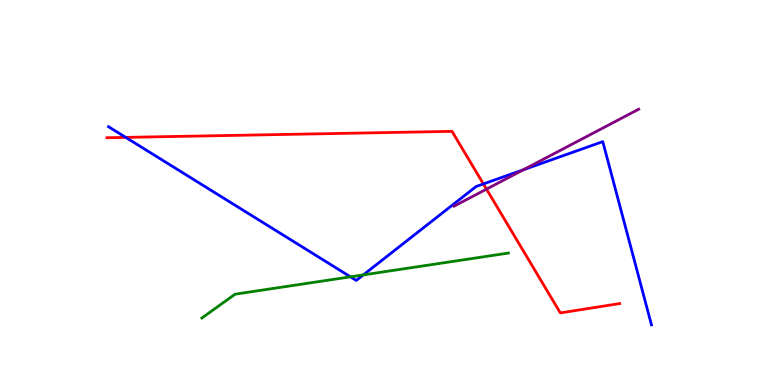[{'lines': ['blue', 'red'], 'intersections': [{'x': 1.62, 'y': 6.43}, {'x': 6.24, 'y': 5.22}]}, {'lines': ['green', 'red'], 'intersections': []}, {'lines': ['purple', 'red'], 'intersections': [{'x': 6.28, 'y': 5.09}]}, {'lines': ['blue', 'green'], 'intersections': [{'x': 4.52, 'y': 2.81}, {'x': 4.69, 'y': 2.86}]}, {'lines': ['blue', 'purple'], 'intersections': [{'x': 6.75, 'y': 5.59}]}, {'lines': ['green', 'purple'], 'intersections': []}]